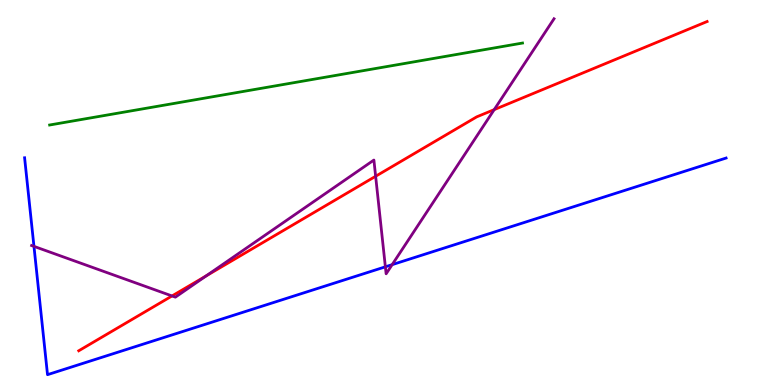[{'lines': ['blue', 'red'], 'intersections': []}, {'lines': ['green', 'red'], 'intersections': []}, {'lines': ['purple', 'red'], 'intersections': [{'x': 2.22, 'y': 2.31}, {'x': 2.66, 'y': 2.84}, {'x': 4.85, 'y': 5.42}, {'x': 6.38, 'y': 7.15}]}, {'lines': ['blue', 'green'], 'intersections': []}, {'lines': ['blue', 'purple'], 'intersections': [{'x': 0.438, 'y': 3.6}, {'x': 4.97, 'y': 3.07}, {'x': 5.06, 'y': 3.13}]}, {'lines': ['green', 'purple'], 'intersections': []}]